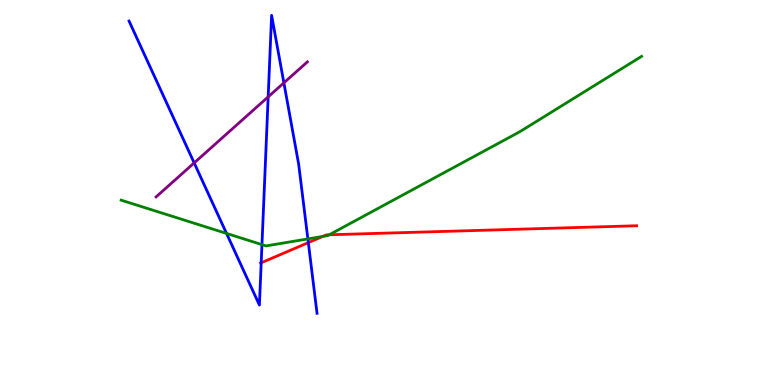[{'lines': ['blue', 'red'], 'intersections': [{'x': 3.37, 'y': 3.17}, {'x': 3.98, 'y': 3.7}]}, {'lines': ['green', 'red'], 'intersections': [{'x': 4.17, 'y': 3.86}, {'x': 4.25, 'y': 3.9}]}, {'lines': ['purple', 'red'], 'intersections': []}, {'lines': ['blue', 'green'], 'intersections': [{'x': 2.92, 'y': 3.94}, {'x': 3.38, 'y': 3.65}, {'x': 3.97, 'y': 3.79}]}, {'lines': ['blue', 'purple'], 'intersections': [{'x': 2.51, 'y': 5.77}, {'x': 3.46, 'y': 7.48}, {'x': 3.66, 'y': 7.85}]}, {'lines': ['green', 'purple'], 'intersections': []}]